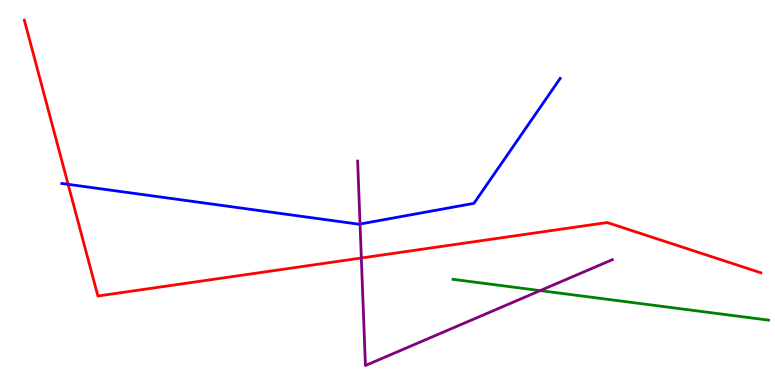[{'lines': ['blue', 'red'], 'intersections': [{'x': 0.879, 'y': 5.21}]}, {'lines': ['green', 'red'], 'intersections': []}, {'lines': ['purple', 'red'], 'intersections': [{'x': 4.66, 'y': 3.3}]}, {'lines': ['blue', 'green'], 'intersections': []}, {'lines': ['blue', 'purple'], 'intersections': [{'x': 4.65, 'y': 4.18}]}, {'lines': ['green', 'purple'], 'intersections': [{'x': 6.97, 'y': 2.45}]}]